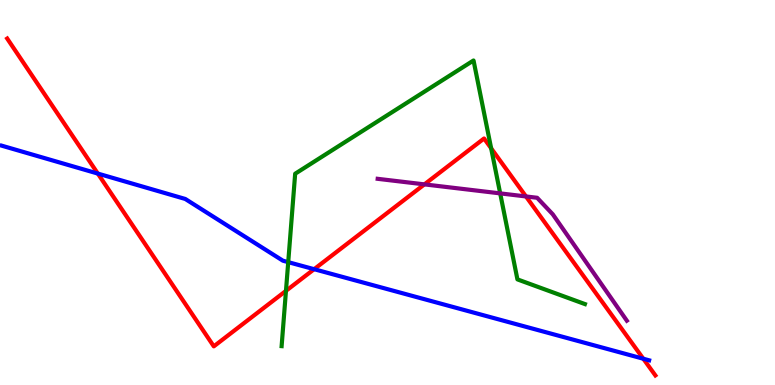[{'lines': ['blue', 'red'], 'intersections': [{'x': 1.26, 'y': 5.49}, {'x': 4.05, 'y': 3.01}, {'x': 8.3, 'y': 0.682}]}, {'lines': ['green', 'red'], 'intersections': [{'x': 3.69, 'y': 2.45}, {'x': 6.34, 'y': 6.15}]}, {'lines': ['purple', 'red'], 'intersections': [{'x': 5.48, 'y': 5.21}, {'x': 6.79, 'y': 4.9}]}, {'lines': ['blue', 'green'], 'intersections': [{'x': 3.72, 'y': 3.19}]}, {'lines': ['blue', 'purple'], 'intersections': []}, {'lines': ['green', 'purple'], 'intersections': [{'x': 6.45, 'y': 4.98}]}]